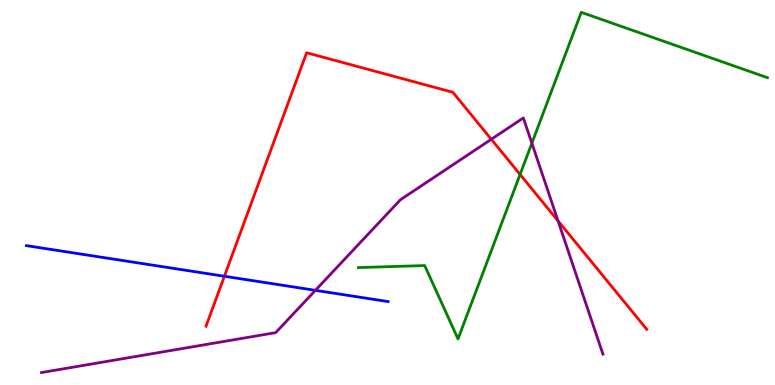[{'lines': ['blue', 'red'], 'intersections': [{'x': 2.9, 'y': 2.82}]}, {'lines': ['green', 'red'], 'intersections': [{'x': 6.71, 'y': 5.47}]}, {'lines': ['purple', 'red'], 'intersections': [{'x': 6.34, 'y': 6.38}, {'x': 7.2, 'y': 4.26}]}, {'lines': ['blue', 'green'], 'intersections': []}, {'lines': ['blue', 'purple'], 'intersections': [{'x': 4.07, 'y': 2.46}]}, {'lines': ['green', 'purple'], 'intersections': [{'x': 6.86, 'y': 6.28}]}]